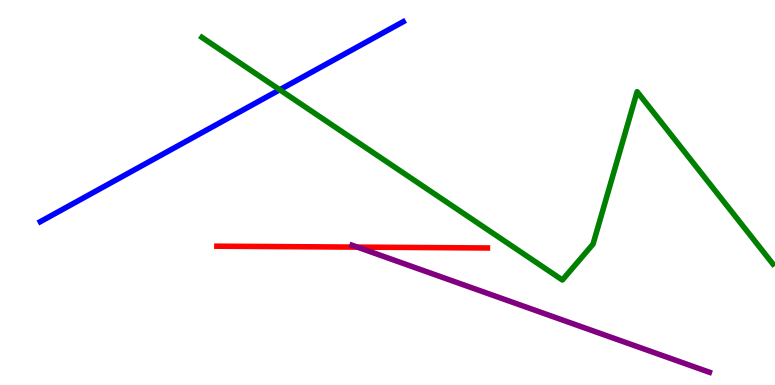[{'lines': ['blue', 'red'], 'intersections': []}, {'lines': ['green', 'red'], 'intersections': []}, {'lines': ['purple', 'red'], 'intersections': [{'x': 4.61, 'y': 3.58}]}, {'lines': ['blue', 'green'], 'intersections': [{'x': 3.61, 'y': 7.67}]}, {'lines': ['blue', 'purple'], 'intersections': []}, {'lines': ['green', 'purple'], 'intersections': []}]